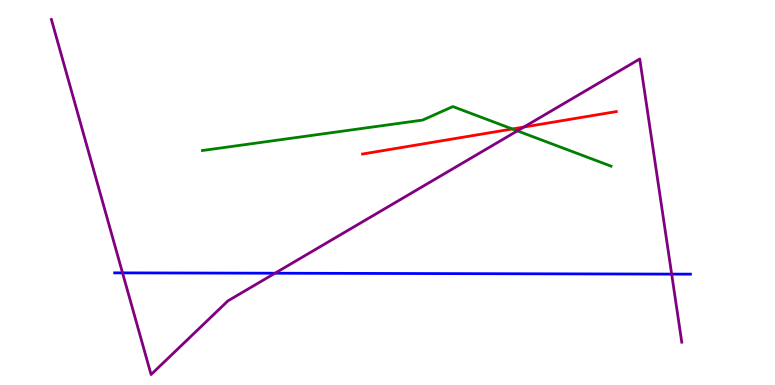[{'lines': ['blue', 'red'], 'intersections': []}, {'lines': ['green', 'red'], 'intersections': [{'x': 6.61, 'y': 6.65}]}, {'lines': ['purple', 'red'], 'intersections': [{'x': 6.76, 'y': 6.7}]}, {'lines': ['blue', 'green'], 'intersections': []}, {'lines': ['blue', 'purple'], 'intersections': [{'x': 1.58, 'y': 2.91}, {'x': 3.55, 'y': 2.9}, {'x': 8.67, 'y': 2.88}]}, {'lines': ['green', 'purple'], 'intersections': [{'x': 6.68, 'y': 6.6}]}]